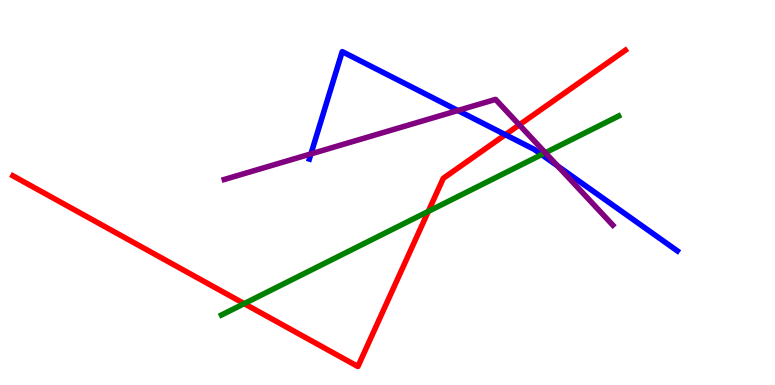[{'lines': ['blue', 'red'], 'intersections': [{'x': 6.52, 'y': 6.5}]}, {'lines': ['green', 'red'], 'intersections': [{'x': 3.15, 'y': 2.11}, {'x': 5.53, 'y': 4.51}]}, {'lines': ['purple', 'red'], 'intersections': [{'x': 6.7, 'y': 6.76}]}, {'lines': ['blue', 'green'], 'intersections': [{'x': 6.99, 'y': 5.98}]}, {'lines': ['blue', 'purple'], 'intersections': [{'x': 4.01, 'y': 6.0}, {'x': 5.91, 'y': 7.13}, {'x': 7.2, 'y': 5.69}]}, {'lines': ['green', 'purple'], 'intersections': [{'x': 7.04, 'y': 6.03}]}]